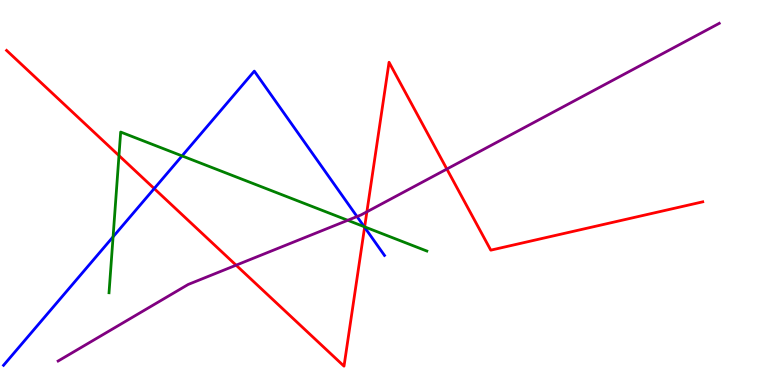[{'lines': ['blue', 'red'], 'intersections': [{'x': 1.99, 'y': 5.1}, {'x': 4.7, 'y': 4.1}]}, {'lines': ['green', 'red'], 'intersections': [{'x': 1.54, 'y': 5.96}, {'x': 4.71, 'y': 4.11}]}, {'lines': ['purple', 'red'], 'intersections': [{'x': 3.05, 'y': 3.11}, {'x': 4.73, 'y': 4.5}, {'x': 5.77, 'y': 5.61}]}, {'lines': ['blue', 'green'], 'intersections': [{'x': 1.46, 'y': 3.85}, {'x': 2.35, 'y': 5.95}, {'x': 4.7, 'y': 4.11}]}, {'lines': ['blue', 'purple'], 'intersections': [{'x': 4.61, 'y': 4.38}]}, {'lines': ['green', 'purple'], 'intersections': [{'x': 4.49, 'y': 4.28}]}]